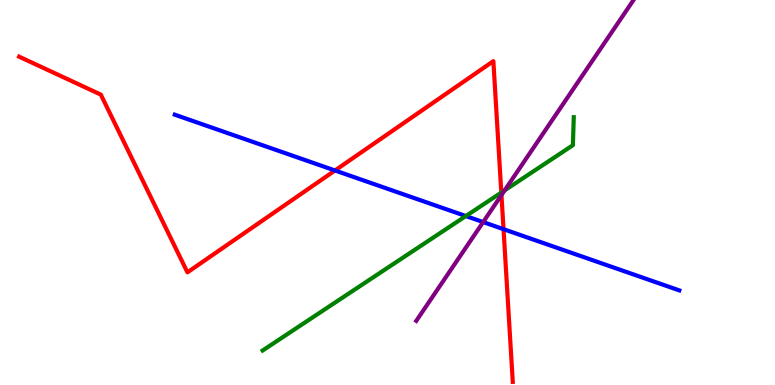[{'lines': ['blue', 'red'], 'intersections': [{'x': 4.32, 'y': 5.57}, {'x': 6.5, 'y': 4.05}]}, {'lines': ['green', 'red'], 'intersections': [{'x': 6.47, 'y': 5.0}]}, {'lines': ['purple', 'red'], 'intersections': [{'x': 6.47, 'y': 4.93}]}, {'lines': ['blue', 'green'], 'intersections': [{'x': 6.01, 'y': 4.39}]}, {'lines': ['blue', 'purple'], 'intersections': [{'x': 6.23, 'y': 4.23}]}, {'lines': ['green', 'purple'], 'intersections': [{'x': 6.51, 'y': 5.05}]}]